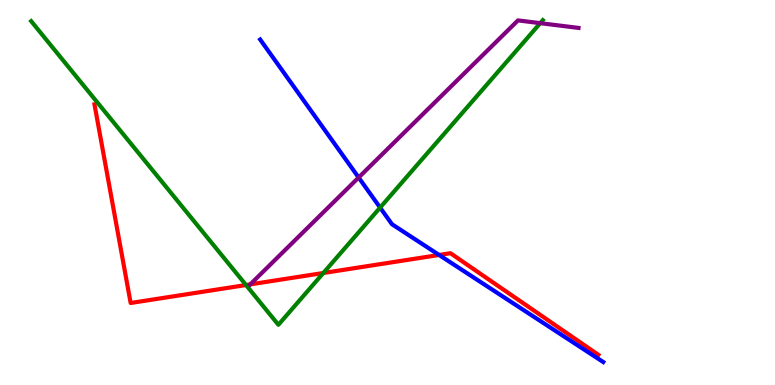[{'lines': ['blue', 'red'], 'intersections': [{'x': 5.67, 'y': 3.38}]}, {'lines': ['green', 'red'], 'intersections': [{'x': 3.17, 'y': 2.6}, {'x': 4.17, 'y': 2.91}]}, {'lines': ['purple', 'red'], 'intersections': [{'x': 3.23, 'y': 2.61}]}, {'lines': ['blue', 'green'], 'intersections': [{'x': 4.9, 'y': 4.61}]}, {'lines': ['blue', 'purple'], 'intersections': [{'x': 4.63, 'y': 5.39}]}, {'lines': ['green', 'purple'], 'intersections': [{'x': 6.97, 'y': 9.4}]}]